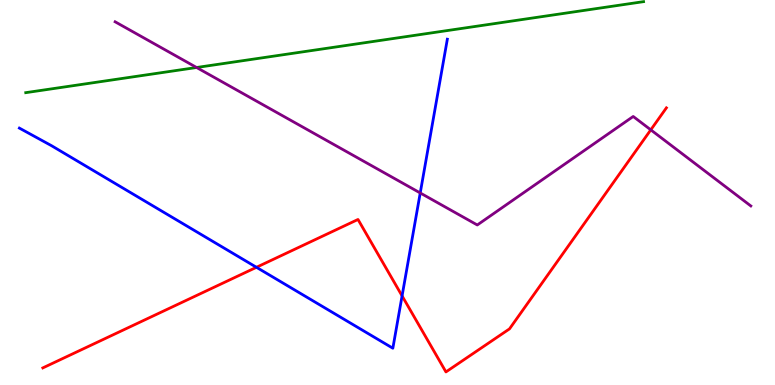[{'lines': ['blue', 'red'], 'intersections': [{'x': 3.31, 'y': 3.06}, {'x': 5.19, 'y': 2.31}]}, {'lines': ['green', 'red'], 'intersections': []}, {'lines': ['purple', 'red'], 'intersections': [{'x': 8.4, 'y': 6.63}]}, {'lines': ['blue', 'green'], 'intersections': []}, {'lines': ['blue', 'purple'], 'intersections': [{'x': 5.42, 'y': 4.99}]}, {'lines': ['green', 'purple'], 'intersections': [{'x': 2.54, 'y': 8.25}]}]